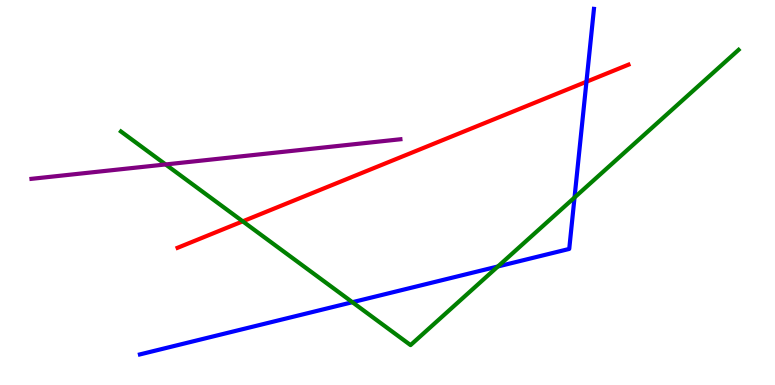[{'lines': ['blue', 'red'], 'intersections': [{'x': 7.57, 'y': 7.88}]}, {'lines': ['green', 'red'], 'intersections': [{'x': 3.13, 'y': 4.25}]}, {'lines': ['purple', 'red'], 'intersections': []}, {'lines': ['blue', 'green'], 'intersections': [{'x': 4.55, 'y': 2.15}, {'x': 6.42, 'y': 3.08}, {'x': 7.41, 'y': 4.87}]}, {'lines': ['blue', 'purple'], 'intersections': []}, {'lines': ['green', 'purple'], 'intersections': [{'x': 2.14, 'y': 5.73}]}]